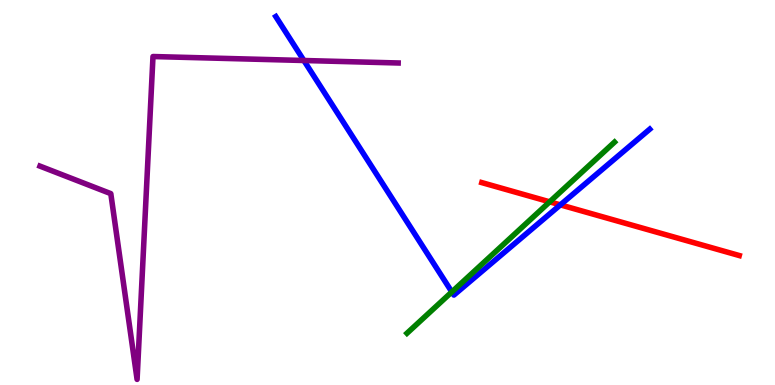[{'lines': ['blue', 'red'], 'intersections': [{'x': 7.23, 'y': 4.68}]}, {'lines': ['green', 'red'], 'intersections': [{'x': 7.09, 'y': 4.76}]}, {'lines': ['purple', 'red'], 'intersections': []}, {'lines': ['blue', 'green'], 'intersections': [{'x': 5.83, 'y': 2.42}]}, {'lines': ['blue', 'purple'], 'intersections': [{'x': 3.92, 'y': 8.43}]}, {'lines': ['green', 'purple'], 'intersections': []}]